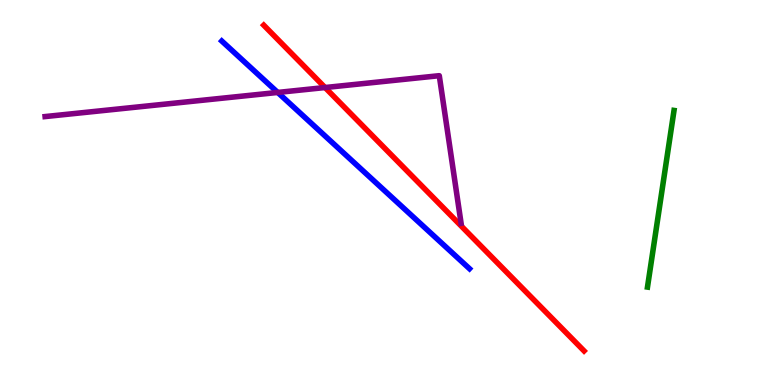[{'lines': ['blue', 'red'], 'intersections': []}, {'lines': ['green', 'red'], 'intersections': []}, {'lines': ['purple', 'red'], 'intersections': [{'x': 4.19, 'y': 7.73}]}, {'lines': ['blue', 'green'], 'intersections': []}, {'lines': ['blue', 'purple'], 'intersections': [{'x': 3.58, 'y': 7.6}]}, {'lines': ['green', 'purple'], 'intersections': []}]